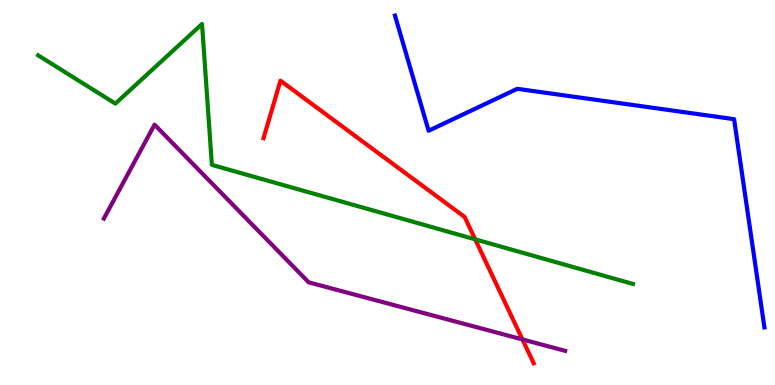[{'lines': ['blue', 'red'], 'intersections': []}, {'lines': ['green', 'red'], 'intersections': [{'x': 6.13, 'y': 3.78}]}, {'lines': ['purple', 'red'], 'intersections': [{'x': 6.74, 'y': 1.18}]}, {'lines': ['blue', 'green'], 'intersections': []}, {'lines': ['blue', 'purple'], 'intersections': []}, {'lines': ['green', 'purple'], 'intersections': []}]